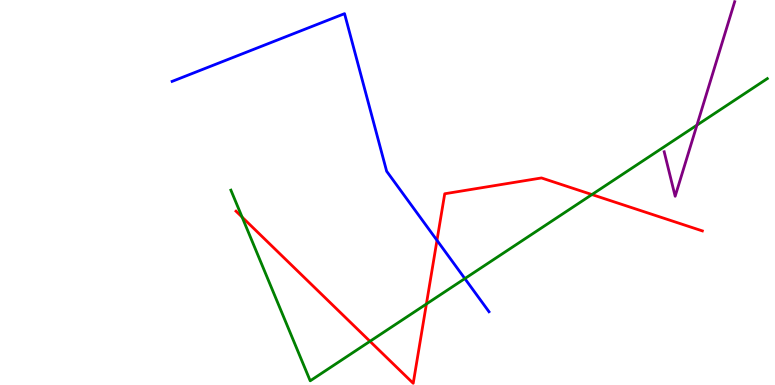[{'lines': ['blue', 'red'], 'intersections': [{'x': 5.64, 'y': 3.76}]}, {'lines': ['green', 'red'], 'intersections': [{'x': 3.12, 'y': 4.36}, {'x': 4.77, 'y': 1.13}, {'x': 5.5, 'y': 2.1}, {'x': 7.64, 'y': 4.95}]}, {'lines': ['purple', 'red'], 'intersections': []}, {'lines': ['blue', 'green'], 'intersections': [{'x': 6.0, 'y': 2.76}]}, {'lines': ['blue', 'purple'], 'intersections': []}, {'lines': ['green', 'purple'], 'intersections': [{'x': 8.99, 'y': 6.75}]}]